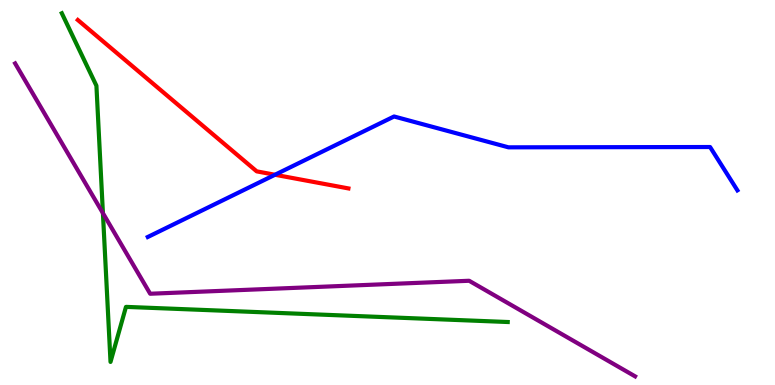[{'lines': ['blue', 'red'], 'intersections': [{'x': 3.55, 'y': 5.46}]}, {'lines': ['green', 'red'], 'intersections': []}, {'lines': ['purple', 'red'], 'intersections': []}, {'lines': ['blue', 'green'], 'intersections': []}, {'lines': ['blue', 'purple'], 'intersections': []}, {'lines': ['green', 'purple'], 'intersections': [{'x': 1.33, 'y': 4.46}]}]